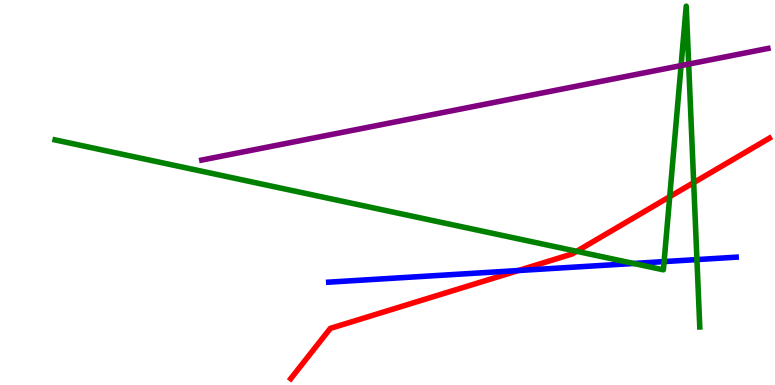[{'lines': ['blue', 'red'], 'intersections': [{'x': 6.69, 'y': 2.97}]}, {'lines': ['green', 'red'], 'intersections': [{'x': 7.44, 'y': 3.47}, {'x': 8.64, 'y': 4.89}, {'x': 8.95, 'y': 5.26}]}, {'lines': ['purple', 'red'], 'intersections': []}, {'lines': ['blue', 'green'], 'intersections': [{'x': 8.18, 'y': 3.16}, {'x': 8.57, 'y': 3.21}, {'x': 8.99, 'y': 3.26}]}, {'lines': ['blue', 'purple'], 'intersections': []}, {'lines': ['green', 'purple'], 'intersections': [{'x': 8.79, 'y': 8.3}, {'x': 8.89, 'y': 8.34}]}]